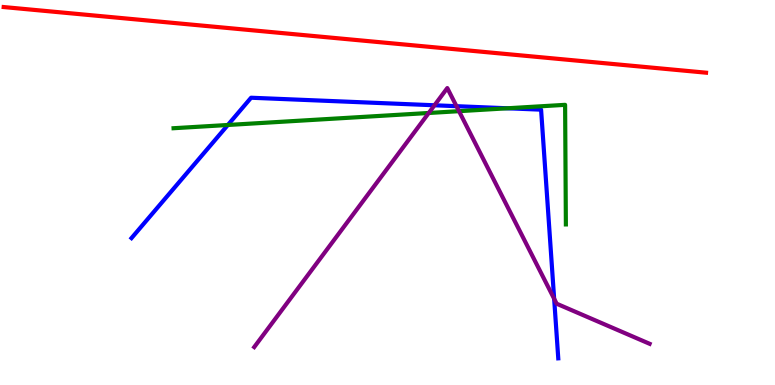[{'lines': ['blue', 'red'], 'intersections': []}, {'lines': ['green', 'red'], 'intersections': []}, {'lines': ['purple', 'red'], 'intersections': []}, {'lines': ['blue', 'green'], 'intersections': [{'x': 2.94, 'y': 6.75}, {'x': 6.55, 'y': 7.19}]}, {'lines': ['blue', 'purple'], 'intersections': [{'x': 5.61, 'y': 7.27}, {'x': 5.89, 'y': 7.24}, {'x': 7.15, 'y': 2.24}]}, {'lines': ['green', 'purple'], 'intersections': [{'x': 5.53, 'y': 7.07}, {'x': 5.92, 'y': 7.11}]}]